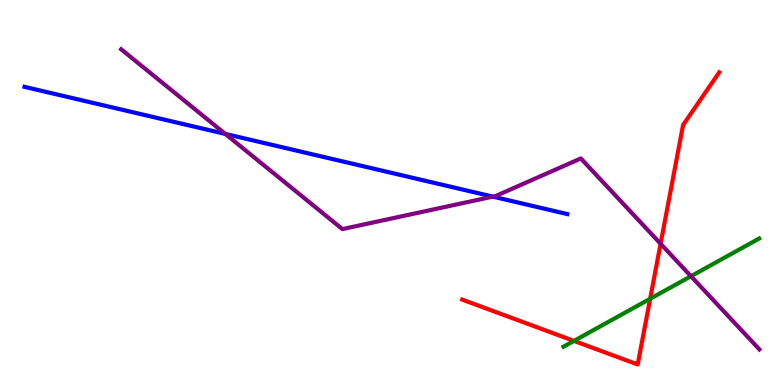[{'lines': ['blue', 'red'], 'intersections': []}, {'lines': ['green', 'red'], 'intersections': [{'x': 7.41, 'y': 1.15}, {'x': 8.39, 'y': 2.24}]}, {'lines': ['purple', 'red'], 'intersections': [{'x': 8.52, 'y': 3.67}]}, {'lines': ['blue', 'green'], 'intersections': []}, {'lines': ['blue', 'purple'], 'intersections': [{'x': 2.91, 'y': 6.52}, {'x': 6.36, 'y': 4.89}]}, {'lines': ['green', 'purple'], 'intersections': [{'x': 8.92, 'y': 2.83}]}]